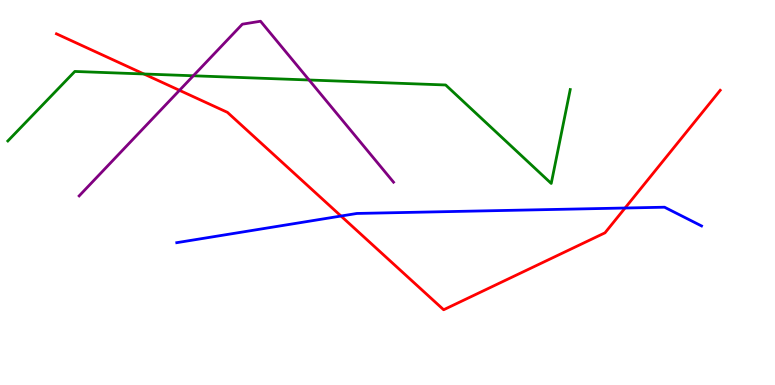[{'lines': ['blue', 'red'], 'intersections': [{'x': 4.4, 'y': 4.39}, {'x': 8.07, 'y': 4.6}]}, {'lines': ['green', 'red'], 'intersections': [{'x': 1.86, 'y': 8.08}]}, {'lines': ['purple', 'red'], 'intersections': [{'x': 2.32, 'y': 7.65}]}, {'lines': ['blue', 'green'], 'intersections': []}, {'lines': ['blue', 'purple'], 'intersections': []}, {'lines': ['green', 'purple'], 'intersections': [{'x': 2.49, 'y': 8.03}, {'x': 3.99, 'y': 7.92}]}]